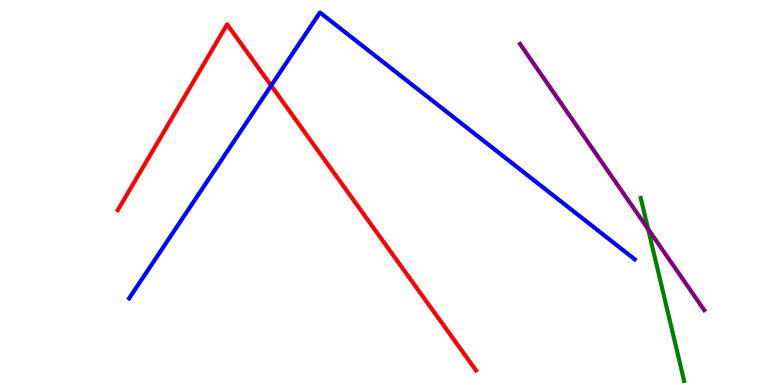[{'lines': ['blue', 'red'], 'intersections': [{'x': 3.5, 'y': 7.78}]}, {'lines': ['green', 'red'], 'intersections': []}, {'lines': ['purple', 'red'], 'intersections': []}, {'lines': ['blue', 'green'], 'intersections': []}, {'lines': ['blue', 'purple'], 'intersections': []}, {'lines': ['green', 'purple'], 'intersections': [{'x': 8.36, 'y': 4.05}]}]